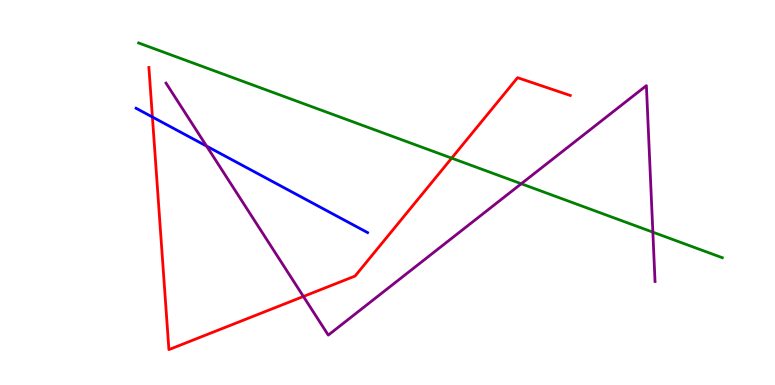[{'lines': ['blue', 'red'], 'intersections': [{'x': 1.97, 'y': 6.96}]}, {'lines': ['green', 'red'], 'intersections': [{'x': 5.83, 'y': 5.89}]}, {'lines': ['purple', 'red'], 'intersections': [{'x': 3.91, 'y': 2.3}]}, {'lines': ['blue', 'green'], 'intersections': []}, {'lines': ['blue', 'purple'], 'intersections': [{'x': 2.67, 'y': 6.2}]}, {'lines': ['green', 'purple'], 'intersections': [{'x': 6.73, 'y': 5.23}, {'x': 8.42, 'y': 3.97}]}]